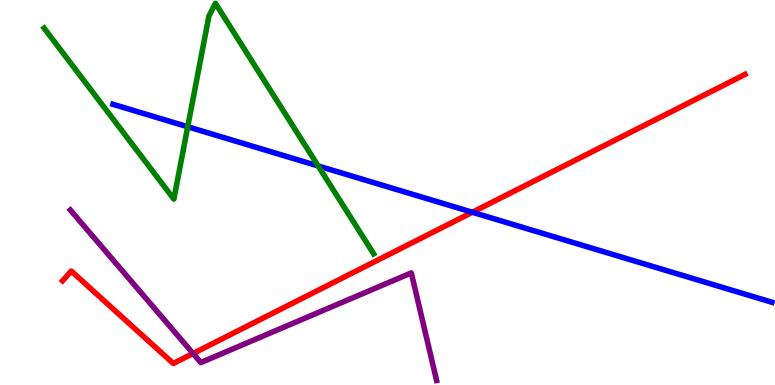[{'lines': ['blue', 'red'], 'intersections': [{'x': 6.1, 'y': 4.49}]}, {'lines': ['green', 'red'], 'intersections': []}, {'lines': ['purple', 'red'], 'intersections': [{'x': 2.49, 'y': 0.819}]}, {'lines': ['blue', 'green'], 'intersections': [{'x': 2.42, 'y': 6.71}, {'x': 4.11, 'y': 5.69}]}, {'lines': ['blue', 'purple'], 'intersections': []}, {'lines': ['green', 'purple'], 'intersections': []}]